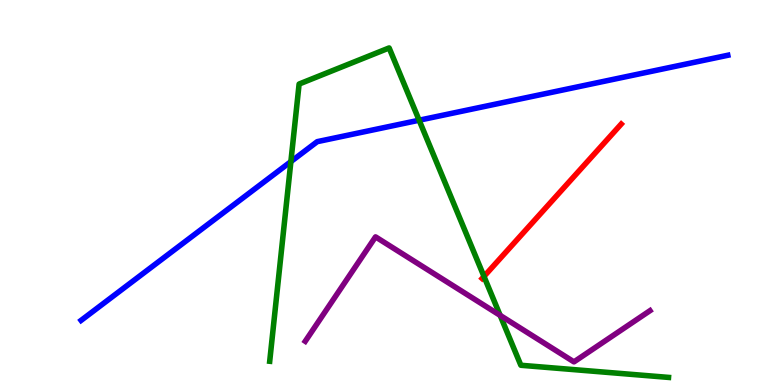[{'lines': ['blue', 'red'], 'intersections': []}, {'lines': ['green', 'red'], 'intersections': [{'x': 6.24, 'y': 2.82}]}, {'lines': ['purple', 'red'], 'intersections': []}, {'lines': ['blue', 'green'], 'intersections': [{'x': 3.75, 'y': 5.8}, {'x': 5.41, 'y': 6.88}]}, {'lines': ['blue', 'purple'], 'intersections': []}, {'lines': ['green', 'purple'], 'intersections': [{'x': 6.45, 'y': 1.81}]}]